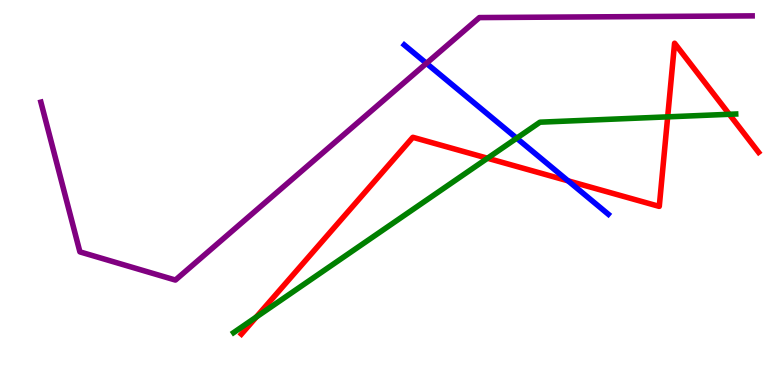[{'lines': ['blue', 'red'], 'intersections': [{'x': 7.33, 'y': 5.3}]}, {'lines': ['green', 'red'], 'intersections': [{'x': 3.31, 'y': 1.77}, {'x': 6.29, 'y': 5.89}, {'x': 8.62, 'y': 6.96}, {'x': 9.41, 'y': 7.03}]}, {'lines': ['purple', 'red'], 'intersections': []}, {'lines': ['blue', 'green'], 'intersections': [{'x': 6.67, 'y': 6.41}]}, {'lines': ['blue', 'purple'], 'intersections': [{'x': 5.5, 'y': 8.36}]}, {'lines': ['green', 'purple'], 'intersections': []}]